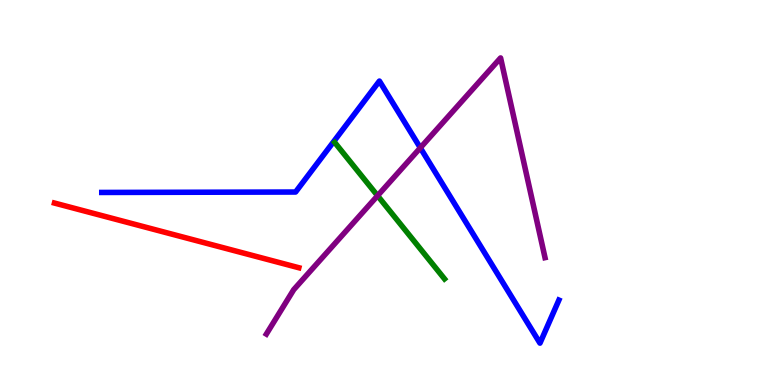[{'lines': ['blue', 'red'], 'intersections': []}, {'lines': ['green', 'red'], 'intersections': []}, {'lines': ['purple', 'red'], 'intersections': []}, {'lines': ['blue', 'green'], 'intersections': []}, {'lines': ['blue', 'purple'], 'intersections': [{'x': 5.42, 'y': 6.16}]}, {'lines': ['green', 'purple'], 'intersections': [{'x': 4.87, 'y': 4.92}]}]